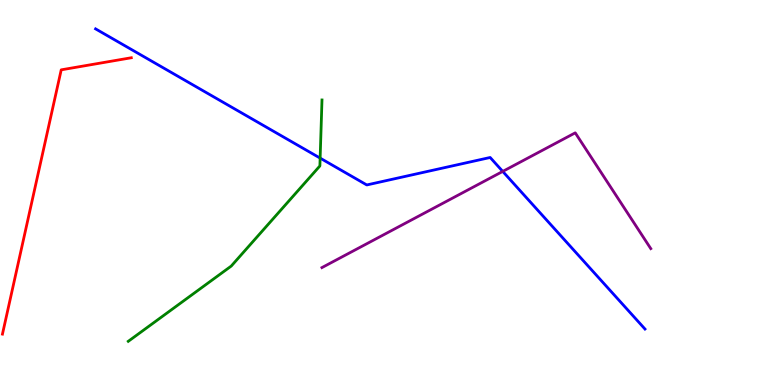[{'lines': ['blue', 'red'], 'intersections': []}, {'lines': ['green', 'red'], 'intersections': []}, {'lines': ['purple', 'red'], 'intersections': []}, {'lines': ['blue', 'green'], 'intersections': [{'x': 4.13, 'y': 5.89}]}, {'lines': ['blue', 'purple'], 'intersections': [{'x': 6.49, 'y': 5.55}]}, {'lines': ['green', 'purple'], 'intersections': []}]